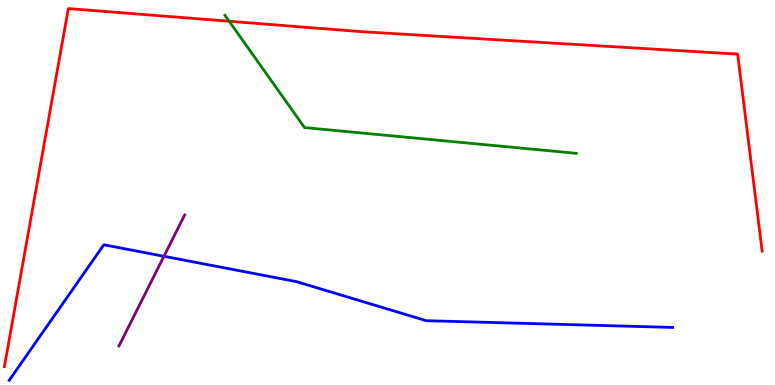[{'lines': ['blue', 'red'], 'intersections': []}, {'lines': ['green', 'red'], 'intersections': [{'x': 2.96, 'y': 9.45}]}, {'lines': ['purple', 'red'], 'intersections': []}, {'lines': ['blue', 'green'], 'intersections': []}, {'lines': ['blue', 'purple'], 'intersections': [{'x': 2.12, 'y': 3.34}]}, {'lines': ['green', 'purple'], 'intersections': []}]